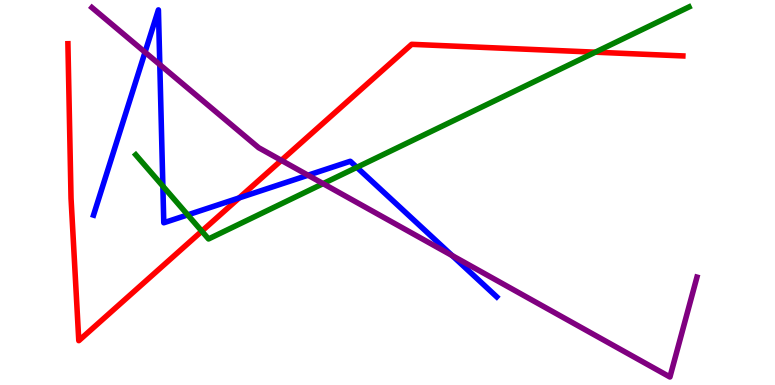[{'lines': ['blue', 'red'], 'intersections': [{'x': 3.09, 'y': 4.86}]}, {'lines': ['green', 'red'], 'intersections': [{'x': 2.6, 'y': 4.0}, {'x': 7.68, 'y': 8.64}]}, {'lines': ['purple', 'red'], 'intersections': [{'x': 3.63, 'y': 5.83}]}, {'lines': ['blue', 'green'], 'intersections': [{'x': 2.1, 'y': 5.17}, {'x': 2.42, 'y': 4.42}, {'x': 4.6, 'y': 5.65}]}, {'lines': ['blue', 'purple'], 'intersections': [{'x': 1.87, 'y': 8.64}, {'x': 2.06, 'y': 8.32}, {'x': 3.97, 'y': 5.45}, {'x': 5.83, 'y': 3.36}]}, {'lines': ['green', 'purple'], 'intersections': [{'x': 4.17, 'y': 5.23}]}]